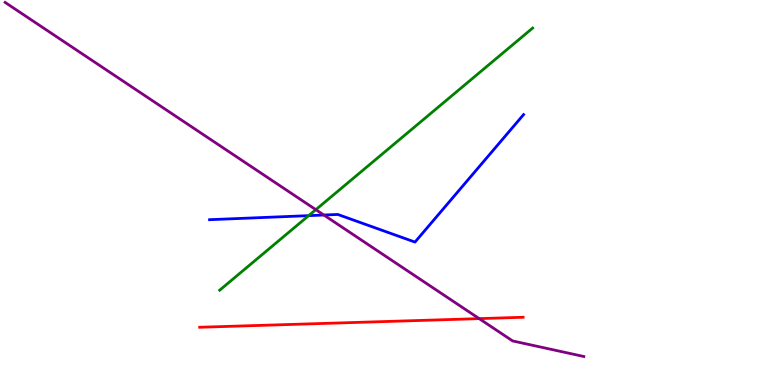[{'lines': ['blue', 'red'], 'intersections': []}, {'lines': ['green', 'red'], 'intersections': []}, {'lines': ['purple', 'red'], 'intersections': [{'x': 6.18, 'y': 1.72}]}, {'lines': ['blue', 'green'], 'intersections': [{'x': 3.98, 'y': 4.4}]}, {'lines': ['blue', 'purple'], 'intersections': [{'x': 4.18, 'y': 4.41}]}, {'lines': ['green', 'purple'], 'intersections': [{'x': 4.08, 'y': 4.55}]}]